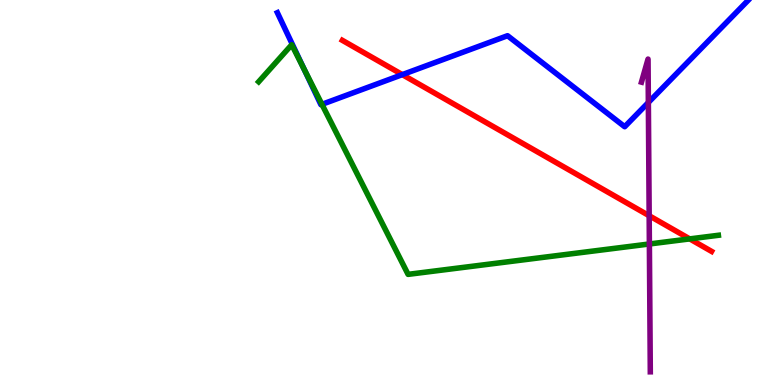[{'lines': ['blue', 'red'], 'intersections': [{'x': 5.19, 'y': 8.06}]}, {'lines': ['green', 'red'], 'intersections': [{'x': 8.9, 'y': 3.79}]}, {'lines': ['purple', 'red'], 'intersections': [{'x': 8.38, 'y': 4.4}]}, {'lines': ['blue', 'green'], 'intersections': [{'x': 3.92, 'y': 8.22}, {'x': 4.15, 'y': 7.29}]}, {'lines': ['blue', 'purple'], 'intersections': [{'x': 8.37, 'y': 7.34}]}, {'lines': ['green', 'purple'], 'intersections': [{'x': 8.38, 'y': 3.66}]}]